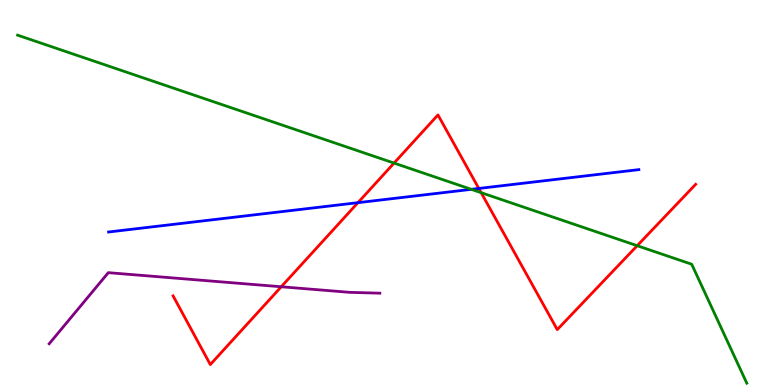[{'lines': ['blue', 'red'], 'intersections': [{'x': 4.62, 'y': 4.74}, {'x': 6.18, 'y': 5.11}]}, {'lines': ['green', 'red'], 'intersections': [{'x': 5.08, 'y': 5.76}, {'x': 6.21, 'y': 5.0}, {'x': 8.22, 'y': 3.62}]}, {'lines': ['purple', 'red'], 'intersections': [{'x': 3.63, 'y': 2.55}]}, {'lines': ['blue', 'green'], 'intersections': [{'x': 6.08, 'y': 5.08}]}, {'lines': ['blue', 'purple'], 'intersections': []}, {'lines': ['green', 'purple'], 'intersections': []}]